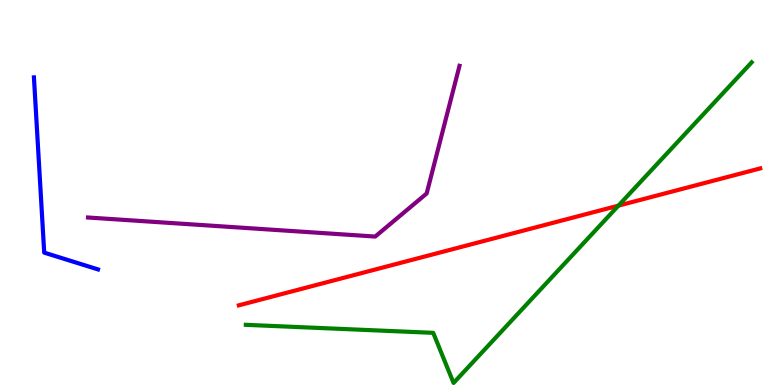[{'lines': ['blue', 'red'], 'intersections': []}, {'lines': ['green', 'red'], 'intersections': [{'x': 7.98, 'y': 4.66}]}, {'lines': ['purple', 'red'], 'intersections': []}, {'lines': ['blue', 'green'], 'intersections': []}, {'lines': ['blue', 'purple'], 'intersections': []}, {'lines': ['green', 'purple'], 'intersections': []}]